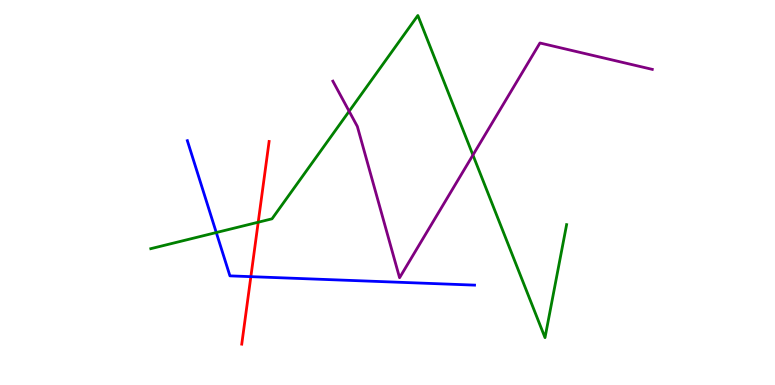[{'lines': ['blue', 'red'], 'intersections': [{'x': 3.24, 'y': 2.81}]}, {'lines': ['green', 'red'], 'intersections': [{'x': 3.33, 'y': 4.23}]}, {'lines': ['purple', 'red'], 'intersections': []}, {'lines': ['blue', 'green'], 'intersections': [{'x': 2.79, 'y': 3.96}]}, {'lines': ['blue', 'purple'], 'intersections': []}, {'lines': ['green', 'purple'], 'intersections': [{'x': 4.51, 'y': 7.11}, {'x': 6.1, 'y': 5.97}]}]